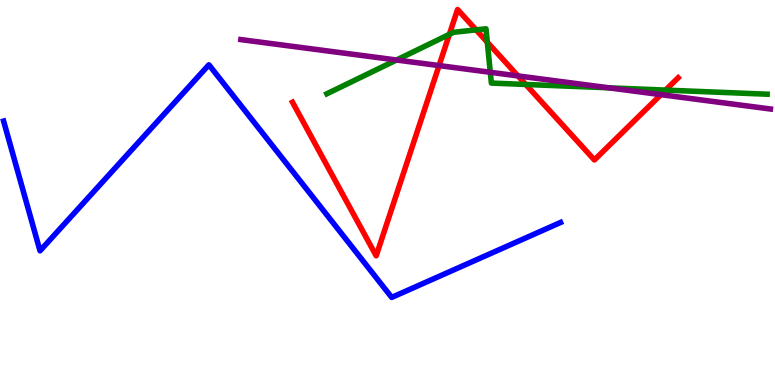[{'lines': ['blue', 'red'], 'intersections': []}, {'lines': ['green', 'red'], 'intersections': [{'x': 5.8, 'y': 9.11}, {'x': 6.14, 'y': 9.22}, {'x': 6.29, 'y': 8.9}, {'x': 6.78, 'y': 7.81}, {'x': 8.59, 'y': 7.66}]}, {'lines': ['purple', 'red'], 'intersections': [{'x': 5.67, 'y': 8.3}, {'x': 6.68, 'y': 8.03}, {'x': 8.53, 'y': 7.54}]}, {'lines': ['blue', 'green'], 'intersections': []}, {'lines': ['blue', 'purple'], 'intersections': []}, {'lines': ['green', 'purple'], 'intersections': [{'x': 5.12, 'y': 8.44}, {'x': 6.33, 'y': 8.12}, {'x': 7.85, 'y': 7.72}]}]